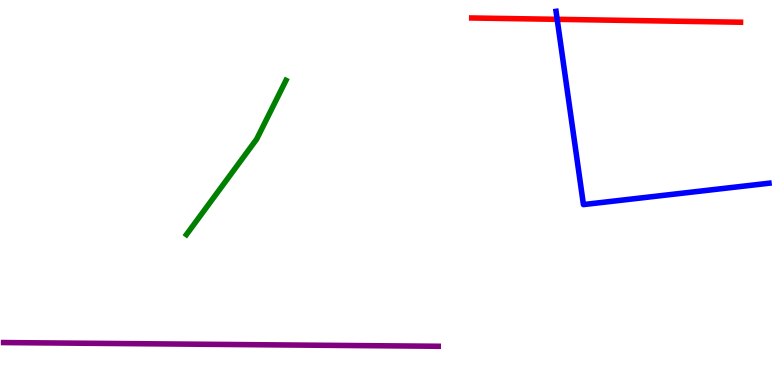[{'lines': ['blue', 'red'], 'intersections': [{'x': 7.19, 'y': 9.5}]}, {'lines': ['green', 'red'], 'intersections': []}, {'lines': ['purple', 'red'], 'intersections': []}, {'lines': ['blue', 'green'], 'intersections': []}, {'lines': ['blue', 'purple'], 'intersections': []}, {'lines': ['green', 'purple'], 'intersections': []}]